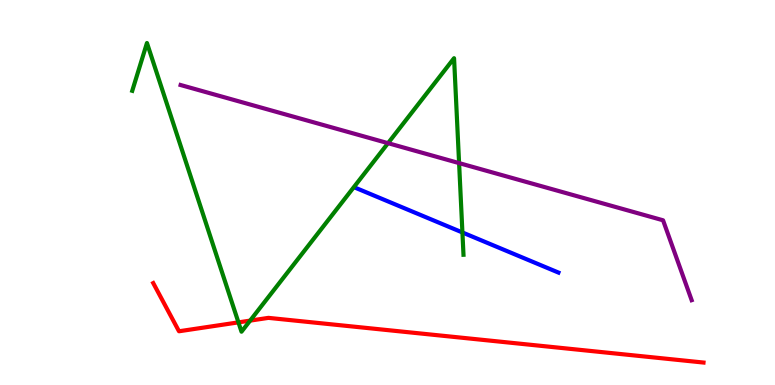[{'lines': ['blue', 'red'], 'intersections': []}, {'lines': ['green', 'red'], 'intersections': [{'x': 3.08, 'y': 1.63}, {'x': 3.23, 'y': 1.67}]}, {'lines': ['purple', 'red'], 'intersections': []}, {'lines': ['blue', 'green'], 'intersections': [{'x': 5.97, 'y': 3.96}]}, {'lines': ['blue', 'purple'], 'intersections': []}, {'lines': ['green', 'purple'], 'intersections': [{'x': 5.01, 'y': 6.28}, {'x': 5.92, 'y': 5.76}]}]